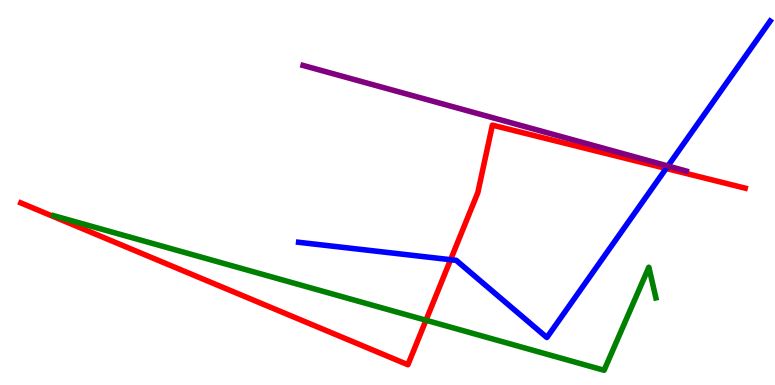[{'lines': ['blue', 'red'], 'intersections': [{'x': 5.81, 'y': 3.25}, {'x': 8.6, 'y': 5.62}]}, {'lines': ['green', 'red'], 'intersections': [{'x': 5.5, 'y': 1.68}]}, {'lines': ['purple', 'red'], 'intersections': []}, {'lines': ['blue', 'green'], 'intersections': []}, {'lines': ['blue', 'purple'], 'intersections': [{'x': 8.62, 'y': 5.69}]}, {'lines': ['green', 'purple'], 'intersections': []}]